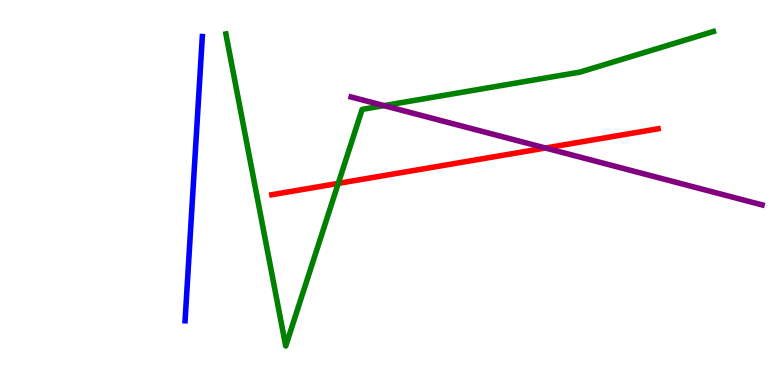[{'lines': ['blue', 'red'], 'intersections': []}, {'lines': ['green', 'red'], 'intersections': [{'x': 4.36, 'y': 5.24}]}, {'lines': ['purple', 'red'], 'intersections': [{'x': 7.04, 'y': 6.16}]}, {'lines': ['blue', 'green'], 'intersections': []}, {'lines': ['blue', 'purple'], 'intersections': []}, {'lines': ['green', 'purple'], 'intersections': [{'x': 4.96, 'y': 7.26}]}]